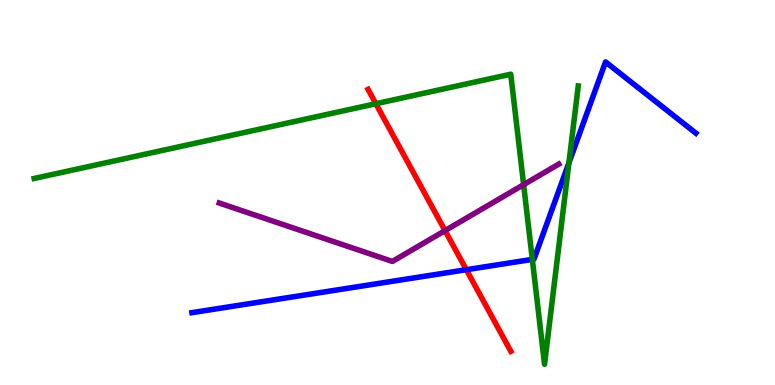[{'lines': ['blue', 'red'], 'intersections': [{'x': 6.02, 'y': 2.99}]}, {'lines': ['green', 'red'], 'intersections': [{'x': 4.85, 'y': 7.31}]}, {'lines': ['purple', 'red'], 'intersections': [{'x': 5.74, 'y': 4.01}]}, {'lines': ['blue', 'green'], 'intersections': [{'x': 6.87, 'y': 3.26}, {'x': 7.34, 'y': 5.77}]}, {'lines': ['blue', 'purple'], 'intersections': []}, {'lines': ['green', 'purple'], 'intersections': [{'x': 6.76, 'y': 5.2}]}]